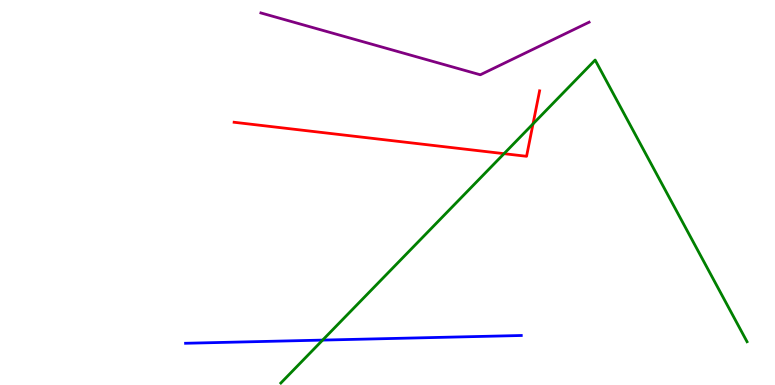[{'lines': ['blue', 'red'], 'intersections': []}, {'lines': ['green', 'red'], 'intersections': [{'x': 6.5, 'y': 6.01}, {'x': 6.88, 'y': 6.78}]}, {'lines': ['purple', 'red'], 'intersections': []}, {'lines': ['blue', 'green'], 'intersections': [{'x': 4.16, 'y': 1.17}]}, {'lines': ['blue', 'purple'], 'intersections': []}, {'lines': ['green', 'purple'], 'intersections': []}]